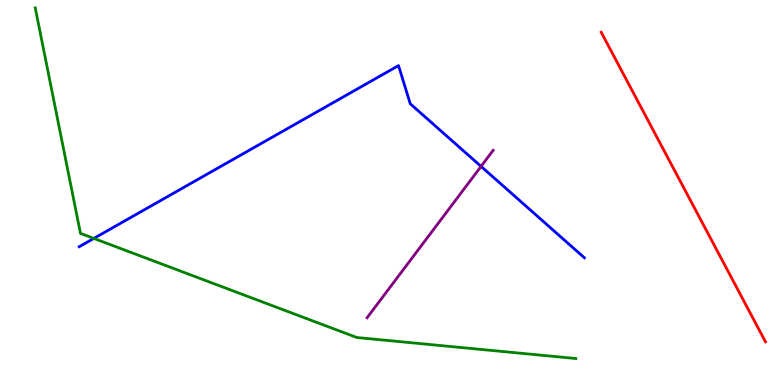[{'lines': ['blue', 'red'], 'intersections': []}, {'lines': ['green', 'red'], 'intersections': []}, {'lines': ['purple', 'red'], 'intersections': []}, {'lines': ['blue', 'green'], 'intersections': [{'x': 1.21, 'y': 3.81}]}, {'lines': ['blue', 'purple'], 'intersections': [{'x': 6.21, 'y': 5.68}]}, {'lines': ['green', 'purple'], 'intersections': []}]